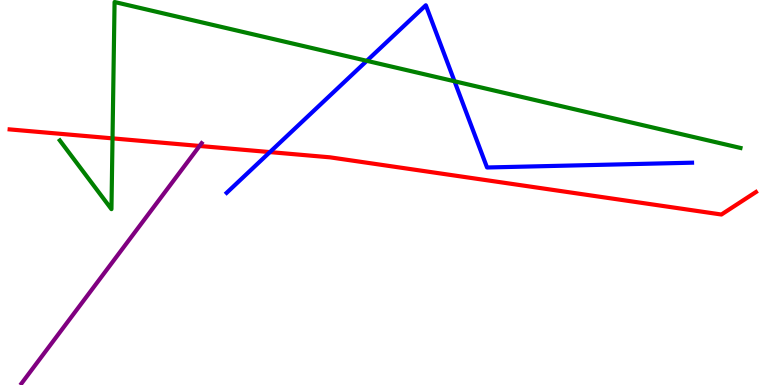[{'lines': ['blue', 'red'], 'intersections': [{'x': 3.48, 'y': 6.05}]}, {'lines': ['green', 'red'], 'intersections': [{'x': 1.45, 'y': 6.41}]}, {'lines': ['purple', 'red'], 'intersections': [{'x': 2.58, 'y': 6.21}]}, {'lines': ['blue', 'green'], 'intersections': [{'x': 4.73, 'y': 8.42}, {'x': 5.86, 'y': 7.89}]}, {'lines': ['blue', 'purple'], 'intersections': []}, {'lines': ['green', 'purple'], 'intersections': []}]